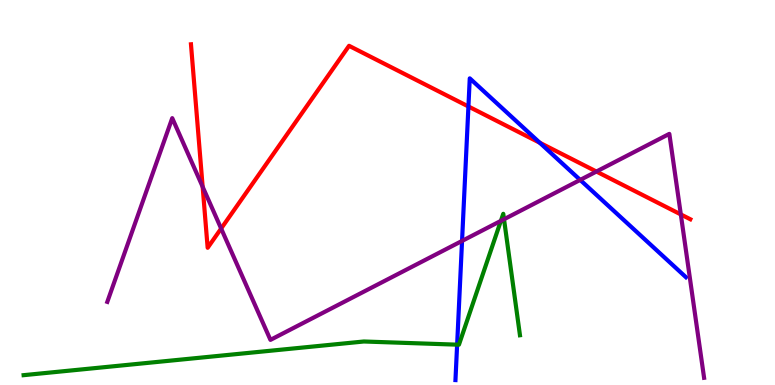[{'lines': ['blue', 'red'], 'intersections': [{'x': 6.04, 'y': 7.23}, {'x': 6.96, 'y': 6.29}]}, {'lines': ['green', 'red'], 'intersections': []}, {'lines': ['purple', 'red'], 'intersections': [{'x': 2.61, 'y': 5.15}, {'x': 2.85, 'y': 4.06}, {'x': 7.7, 'y': 5.54}, {'x': 8.78, 'y': 4.43}]}, {'lines': ['blue', 'green'], 'intersections': [{'x': 5.9, 'y': 1.05}]}, {'lines': ['blue', 'purple'], 'intersections': [{'x': 5.96, 'y': 3.74}, {'x': 7.49, 'y': 5.33}]}, {'lines': ['green', 'purple'], 'intersections': [{'x': 6.46, 'y': 4.26}, {'x': 6.5, 'y': 4.31}]}]